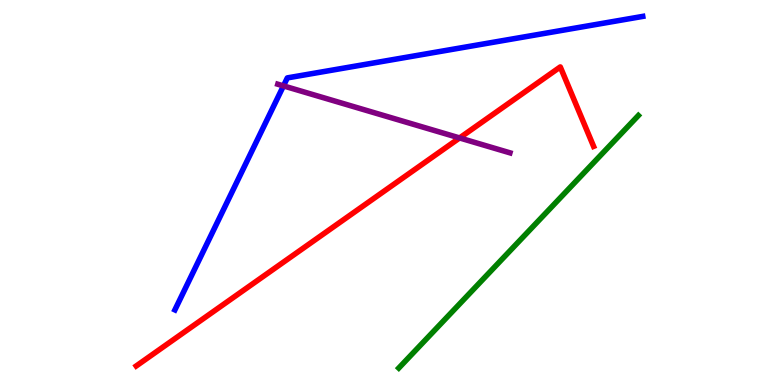[{'lines': ['blue', 'red'], 'intersections': []}, {'lines': ['green', 'red'], 'intersections': []}, {'lines': ['purple', 'red'], 'intersections': [{'x': 5.93, 'y': 6.42}]}, {'lines': ['blue', 'green'], 'intersections': []}, {'lines': ['blue', 'purple'], 'intersections': [{'x': 3.66, 'y': 7.77}]}, {'lines': ['green', 'purple'], 'intersections': []}]